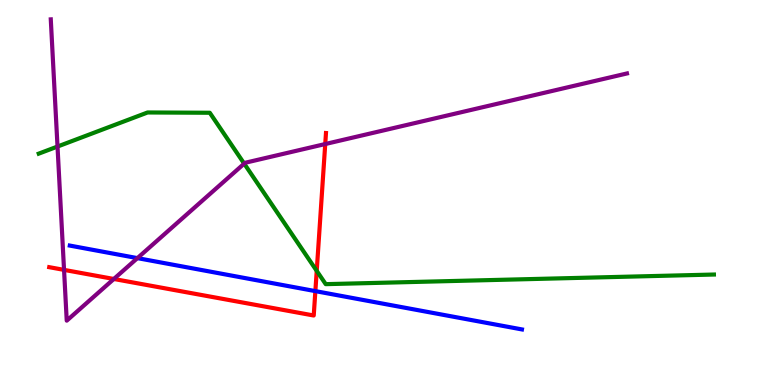[{'lines': ['blue', 'red'], 'intersections': [{'x': 4.07, 'y': 2.44}]}, {'lines': ['green', 'red'], 'intersections': [{'x': 4.09, 'y': 2.96}]}, {'lines': ['purple', 'red'], 'intersections': [{'x': 0.826, 'y': 2.99}, {'x': 1.47, 'y': 2.75}, {'x': 4.2, 'y': 6.26}]}, {'lines': ['blue', 'green'], 'intersections': []}, {'lines': ['blue', 'purple'], 'intersections': [{'x': 1.77, 'y': 3.3}]}, {'lines': ['green', 'purple'], 'intersections': [{'x': 0.742, 'y': 6.19}, {'x': 3.15, 'y': 5.75}]}]